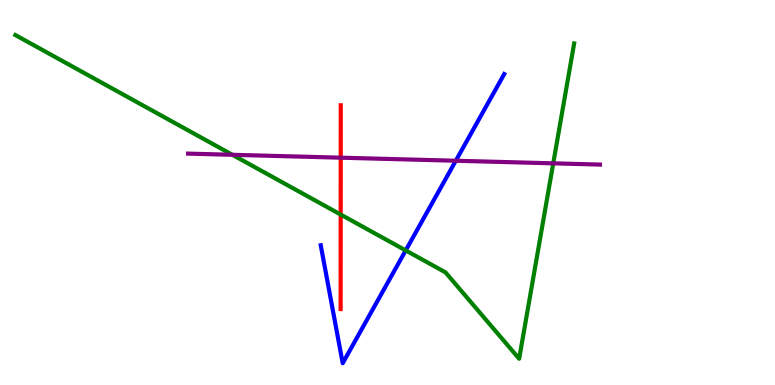[{'lines': ['blue', 'red'], 'intersections': []}, {'lines': ['green', 'red'], 'intersections': [{'x': 4.4, 'y': 4.43}]}, {'lines': ['purple', 'red'], 'intersections': [{'x': 4.4, 'y': 5.9}]}, {'lines': ['blue', 'green'], 'intersections': [{'x': 5.23, 'y': 3.5}]}, {'lines': ['blue', 'purple'], 'intersections': [{'x': 5.88, 'y': 5.82}]}, {'lines': ['green', 'purple'], 'intersections': [{'x': 3.0, 'y': 5.98}, {'x': 7.14, 'y': 5.76}]}]